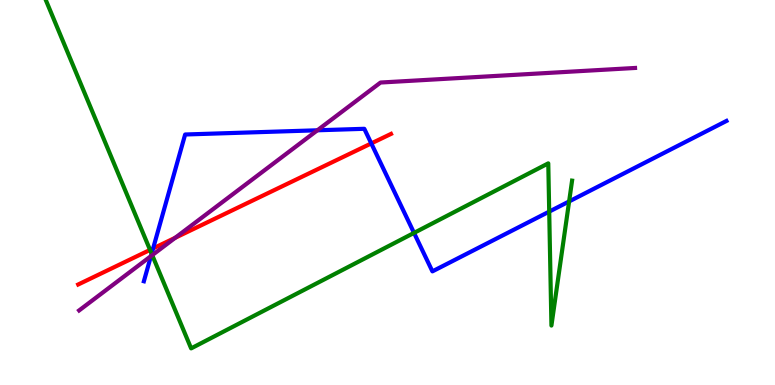[{'lines': ['blue', 'red'], 'intersections': [{'x': 1.98, 'y': 3.55}, {'x': 4.79, 'y': 6.28}]}, {'lines': ['green', 'red'], 'intersections': [{'x': 1.94, 'y': 3.51}]}, {'lines': ['purple', 'red'], 'intersections': [{'x': 2.26, 'y': 3.82}]}, {'lines': ['blue', 'green'], 'intersections': [{'x': 1.96, 'y': 3.41}, {'x': 5.34, 'y': 3.95}, {'x': 7.09, 'y': 4.5}, {'x': 7.34, 'y': 4.77}]}, {'lines': ['blue', 'purple'], 'intersections': [{'x': 1.95, 'y': 3.35}, {'x': 4.1, 'y': 6.62}]}, {'lines': ['green', 'purple'], 'intersections': [{'x': 1.96, 'y': 3.37}]}]